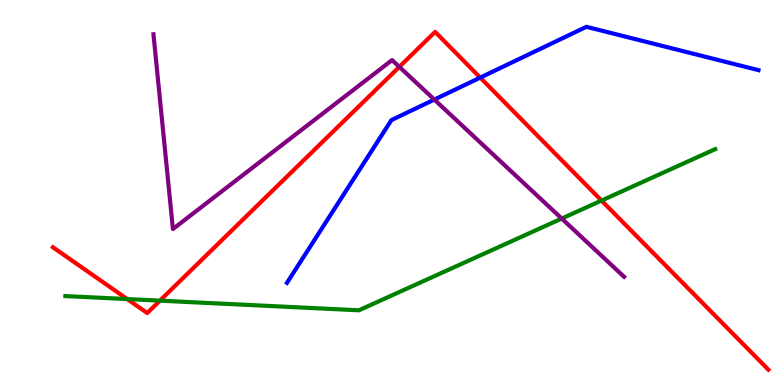[{'lines': ['blue', 'red'], 'intersections': [{'x': 6.2, 'y': 7.98}]}, {'lines': ['green', 'red'], 'intersections': [{'x': 1.64, 'y': 2.23}, {'x': 2.06, 'y': 2.19}, {'x': 7.76, 'y': 4.79}]}, {'lines': ['purple', 'red'], 'intersections': [{'x': 5.15, 'y': 8.26}]}, {'lines': ['blue', 'green'], 'intersections': []}, {'lines': ['blue', 'purple'], 'intersections': [{'x': 5.6, 'y': 7.41}]}, {'lines': ['green', 'purple'], 'intersections': [{'x': 7.25, 'y': 4.32}]}]